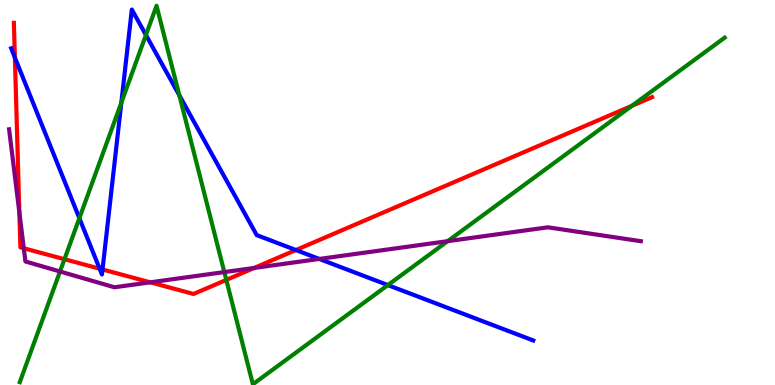[{'lines': ['blue', 'red'], 'intersections': [{'x': 0.192, 'y': 8.51}, {'x': 1.29, 'y': 3.02}, {'x': 1.32, 'y': 3.0}, {'x': 3.82, 'y': 3.51}]}, {'lines': ['green', 'red'], 'intersections': [{'x': 0.832, 'y': 3.27}, {'x': 2.92, 'y': 2.73}, {'x': 8.15, 'y': 7.25}]}, {'lines': ['purple', 'red'], 'intersections': [{'x': 0.25, 'y': 4.48}, {'x': 0.307, 'y': 3.55}, {'x': 1.94, 'y': 2.67}, {'x': 3.28, 'y': 3.04}]}, {'lines': ['blue', 'green'], 'intersections': [{'x': 1.02, 'y': 4.33}, {'x': 1.57, 'y': 7.33}, {'x': 1.88, 'y': 9.09}, {'x': 2.31, 'y': 7.52}, {'x': 5.0, 'y': 2.6}]}, {'lines': ['blue', 'purple'], 'intersections': [{'x': 4.12, 'y': 3.27}]}, {'lines': ['green', 'purple'], 'intersections': [{'x': 0.774, 'y': 2.95}, {'x': 2.89, 'y': 2.93}, {'x': 5.78, 'y': 3.74}]}]